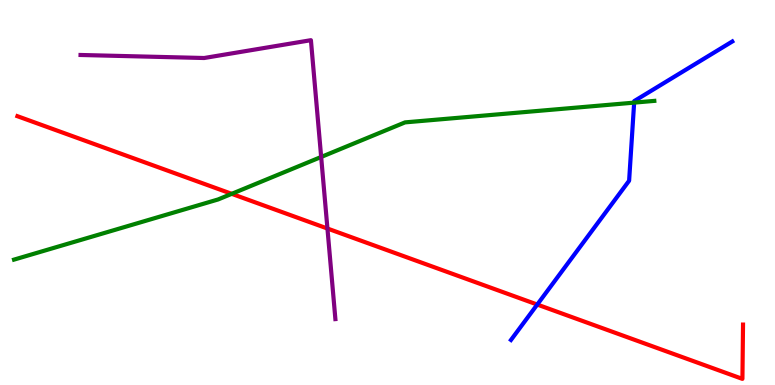[{'lines': ['blue', 'red'], 'intersections': [{'x': 6.93, 'y': 2.09}]}, {'lines': ['green', 'red'], 'intersections': [{'x': 2.99, 'y': 4.97}]}, {'lines': ['purple', 'red'], 'intersections': [{'x': 4.23, 'y': 4.06}]}, {'lines': ['blue', 'green'], 'intersections': [{'x': 8.18, 'y': 7.33}]}, {'lines': ['blue', 'purple'], 'intersections': []}, {'lines': ['green', 'purple'], 'intersections': [{'x': 4.14, 'y': 5.92}]}]